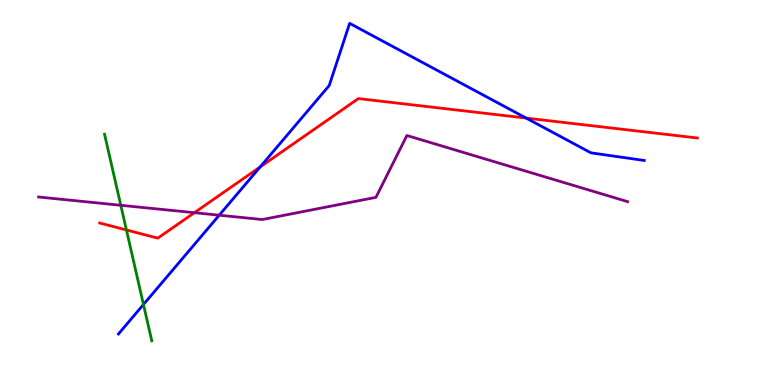[{'lines': ['blue', 'red'], 'intersections': [{'x': 3.36, 'y': 5.66}, {'x': 6.79, 'y': 6.93}]}, {'lines': ['green', 'red'], 'intersections': [{'x': 1.63, 'y': 4.03}]}, {'lines': ['purple', 'red'], 'intersections': [{'x': 2.51, 'y': 4.48}]}, {'lines': ['blue', 'green'], 'intersections': [{'x': 1.85, 'y': 2.09}]}, {'lines': ['blue', 'purple'], 'intersections': [{'x': 2.83, 'y': 4.41}]}, {'lines': ['green', 'purple'], 'intersections': [{'x': 1.56, 'y': 4.67}]}]